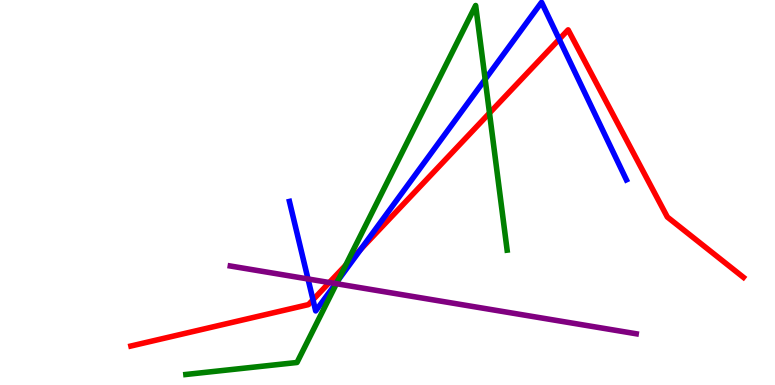[{'lines': ['blue', 'red'], 'intersections': [{'x': 4.04, 'y': 2.21}, {'x': 4.66, 'y': 3.53}, {'x': 7.22, 'y': 8.98}]}, {'lines': ['green', 'red'], 'intersections': [{'x': 4.46, 'y': 3.11}, {'x': 6.32, 'y': 7.06}]}, {'lines': ['purple', 'red'], 'intersections': [{'x': 4.25, 'y': 2.66}]}, {'lines': ['blue', 'green'], 'intersections': [{'x': 4.36, 'y': 2.72}, {'x': 6.26, 'y': 7.94}]}, {'lines': ['blue', 'purple'], 'intersections': [{'x': 3.97, 'y': 2.75}, {'x': 4.33, 'y': 2.63}]}, {'lines': ['green', 'purple'], 'intersections': [{'x': 4.34, 'y': 2.63}]}]